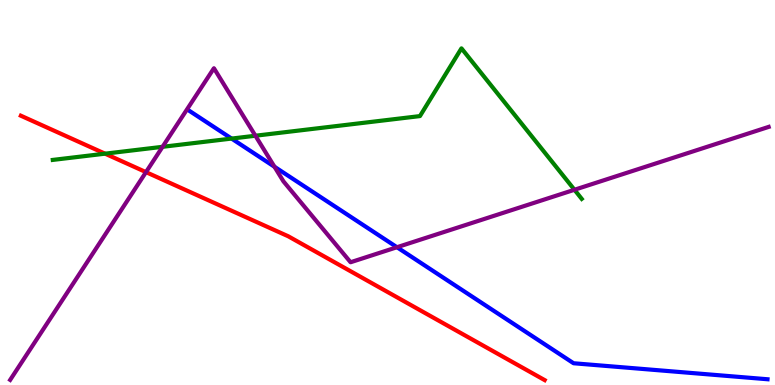[{'lines': ['blue', 'red'], 'intersections': []}, {'lines': ['green', 'red'], 'intersections': [{'x': 1.36, 'y': 6.01}]}, {'lines': ['purple', 'red'], 'intersections': [{'x': 1.88, 'y': 5.53}]}, {'lines': ['blue', 'green'], 'intersections': [{'x': 2.99, 'y': 6.4}]}, {'lines': ['blue', 'purple'], 'intersections': [{'x': 3.54, 'y': 5.67}, {'x': 5.12, 'y': 3.58}]}, {'lines': ['green', 'purple'], 'intersections': [{'x': 2.1, 'y': 6.19}, {'x': 3.3, 'y': 6.47}, {'x': 7.41, 'y': 5.07}]}]